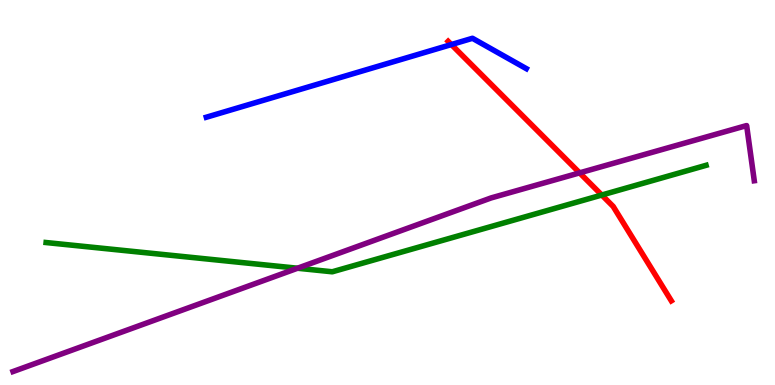[{'lines': ['blue', 'red'], 'intersections': [{'x': 5.82, 'y': 8.84}]}, {'lines': ['green', 'red'], 'intersections': [{'x': 7.76, 'y': 4.93}]}, {'lines': ['purple', 'red'], 'intersections': [{'x': 7.48, 'y': 5.51}]}, {'lines': ['blue', 'green'], 'intersections': []}, {'lines': ['blue', 'purple'], 'intersections': []}, {'lines': ['green', 'purple'], 'intersections': [{'x': 3.84, 'y': 3.03}]}]